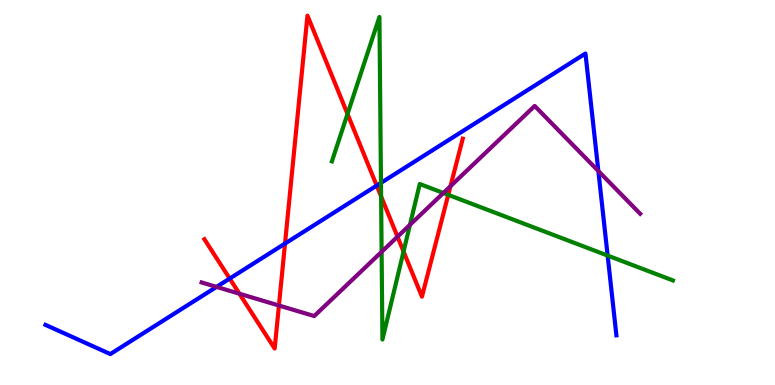[{'lines': ['blue', 'red'], 'intersections': [{'x': 2.96, 'y': 2.76}, {'x': 3.68, 'y': 3.67}, {'x': 4.86, 'y': 5.18}]}, {'lines': ['green', 'red'], 'intersections': [{'x': 4.48, 'y': 7.04}, {'x': 4.92, 'y': 4.9}, {'x': 5.21, 'y': 3.47}, {'x': 5.78, 'y': 4.94}]}, {'lines': ['purple', 'red'], 'intersections': [{'x': 3.09, 'y': 2.37}, {'x': 3.6, 'y': 2.06}, {'x': 5.13, 'y': 3.85}, {'x': 5.81, 'y': 5.16}]}, {'lines': ['blue', 'green'], 'intersections': [{'x': 4.92, 'y': 5.25}, {'x': 7.84, 'y': 3.36}]}, {'lines': ['blue', 'purple'], 'intersections': [{'x': 2.79, 'y': 2.55}, {'x': 7.72, 'y': 5.56}]}, {'lines': ['green', 'purple'], 'intersections': [{'x': 4.92, 'y': 3.46}, {'x': 5.29, 'y': 4.16}, {'x': 5.72, 'y': 4.99}]}]